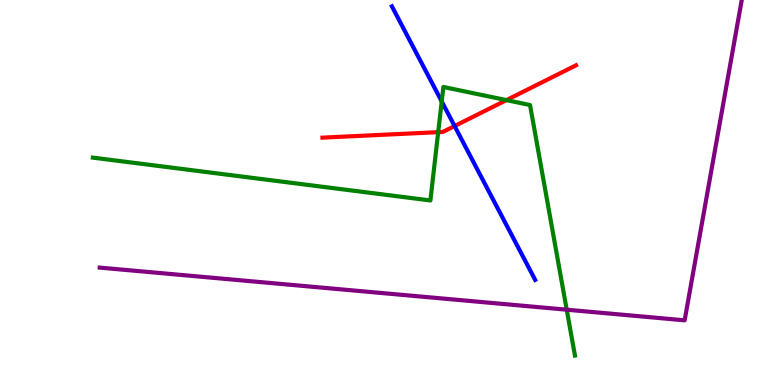[{'lines': ['blue', 'red'], 'intersections': [{'x': 5.87, 'y': 6.73}]}, {'lines': ['green', 'red'], 'intersections': [{'x': 5.65, 'y': 6.57}, {'x': 6.53, 'y': 7.4}]}, {'lines': ['purple', 'red'], 'intersections': []}, {'lines': ['blue', 'green'], 'intersections': [{'x': 5.7, 'y': 7.37}]}, {'lines': ['blue', 'purple'], 'intersections': []}, {'lines': ['green', 'purple'], 'intersections': [{'x': 7.31, 'y': 1.96}]}]